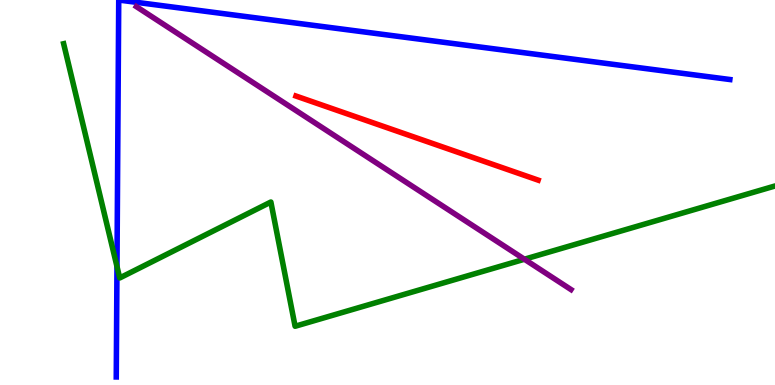[{'lines': ['blue', 'red'], 'intersections': []}, {'lines': ['green', 'red'], 'intersections': []}, {'lines': ['purple', 'red'], 'intersections': []}, {'lines': ['blue', 'green'], 'intersections': [{'x': 1.51, 'y': 3.08}]}, {'lines': ['blue', 'purple'], 'intersections': []}, {'lines': ['green', 'purple'], 'intersections': [{'x': 6.77, 'y': 3.27}]}]